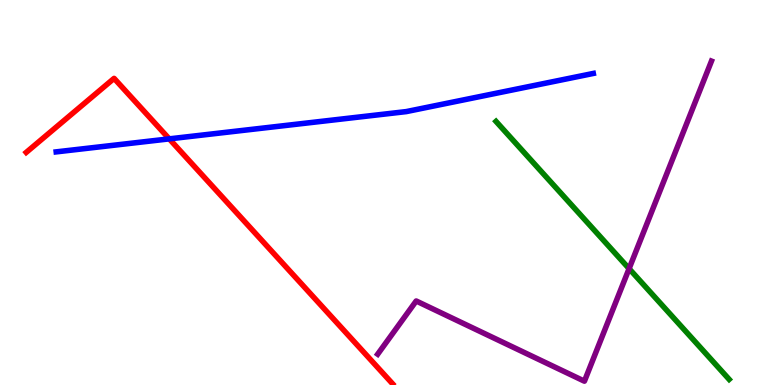[{'lines': ['blue', 'red'], 'intersections': [{'x': 2.18, 'y': 6.39}]}, {'lines': ['green', 'red'], 'intersections': []}, {'lines': ['purple', 'red'], 'intersections': []}, {'lines': ['blue', 'green'], 'intersections': []}, {'lines': ['blue', 'purple'], 'intersections': []}, {'lines': ['green', 'purple'], 'intersections': [{'x': 8.12, 'y': 3.02}]}]